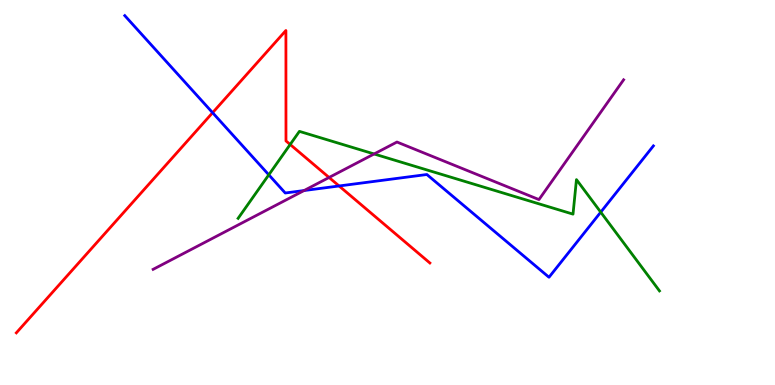[{'lines': ['blue', 'red'], 'intersections': [{'x': 2.74, 'y': 7.07}, {'x': 4.38, 'y': 5.17}]}, {'lines': ['green', 'red'], 'intersections': [{'x': 3.74, 'y': 6.25}]}, {'lines': ['purple', 'red'], 'intersections': [{'x': 4.25, 'y': 5.39}]}, {'lines': ['blue', 'green'], 'intersections': [{'x': 3.47, 'y': 5.46}, {'x': 7.75, 'y': 4.49}]}, {'lines': ['blue', 'purple'], 'intersections': [{'x': 3.92, 'y': 5.05}]}, {'lines': ['green', 'purple'], 'intersections': [{'x': 4.83, 'y': 6.0}]}]